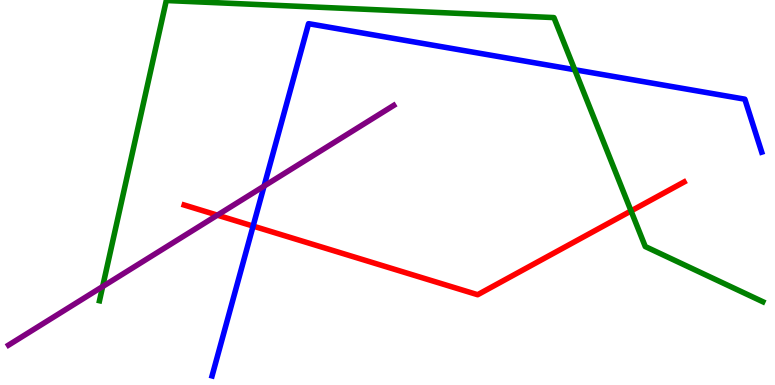[{'lines': ['blue', 'red'], 'intersections': [{'x': 3.27, 'y': 4.13}]}, {'lines': ['green', 'red'], 'intersections': [{'x': 8.14, 'y': 4.52}]}, {'lines': ['purple', 'red'], 'intersections': [{'x': 2.8, 'y': 4.41}]}, {'lines': ['blue', 'green'], 'intersections': [{'x': 7.42, 'y': 8.19}]}, {'lines': ['blue', 'purple'], 'intersections': [{'x': 3.41, 'y': 5.17}]}, {'lines': ['green', 'purple'], 'intersections': [{'x': 1.32, 'y': 2.56}]}]